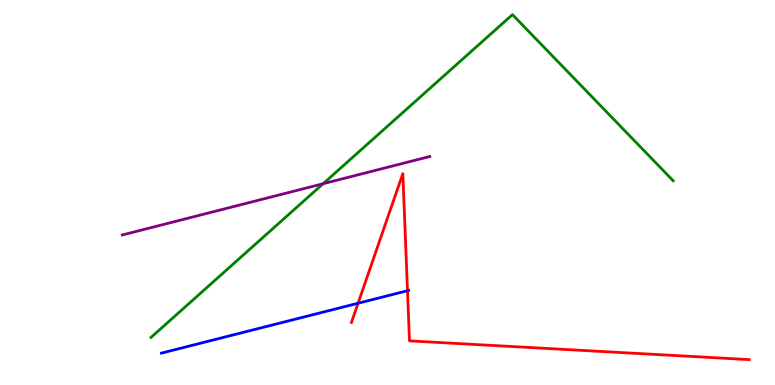[{'lines': ['blue', 'red'], 'intersections': [{'x': 4.62, 'y': 2.12}, {'x': 5.26, 'y': 2.45}]}, {'lines': ['green', 'red'], 'intersections': []}, {'lines': ['purple', 'red'], 'intersections': []}, {'lines': ['blue', 'green'], 'intersections': []}, {'lines': ['blue', 'purple'], 'intersections': []}, {'lines': ['green', 'purple'], 'intersections': [{'x': 4.17, 'y': 5.23}]}]